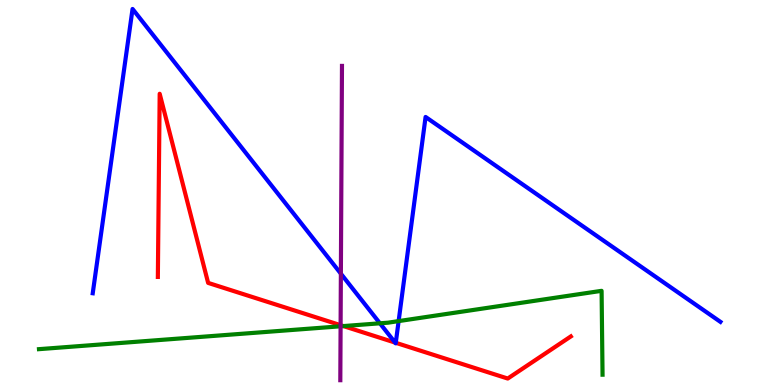[{'lines': ['blue', 'red'], 'intersections': [{'x': 5.1, 'y': 1.1}, {'x': 5.11, 'y': 1.1}]}, {'lines': ['green', 'red'], 'intersections': [{'x': 4.43, 'y': 1.53}]}, {'lines': ['purple', 'red'], 'intersections': [{'x': 4.39, 'y': 1.55}]}, {'lines': ['blue', 'green'], 'intersections': [{'x': 4.9, 'y': 1.6}, {'x': 5.14, 'y': 1.66}]}, {'lines': ['blue', 'purple'], 'intersections': [{'x': 4.4, 'y': 2.89}]}, {'lines': ['green', 'purple'], 'intersections': [{'x': 4.39, 'y': 1.53}]}]